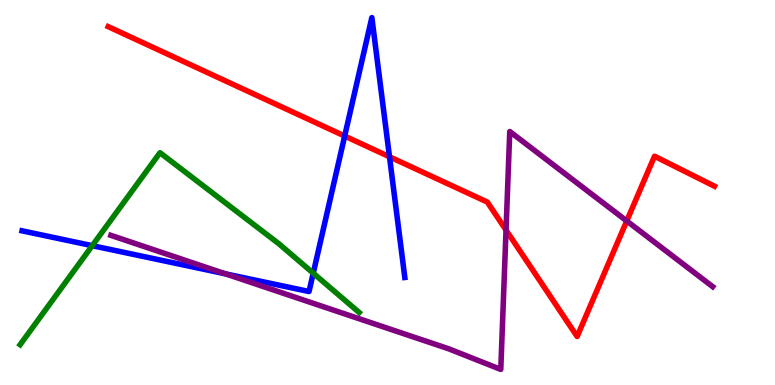[{'lines': ['blue', 'red'], 'intersections': [{'x': 4.45, 'y': 6.47}, {'x': 5.03, 'y': 5.93}]}, {'lines': ['green', 'red'], 'intersections': []}, {'lines': ['purple', 'red'], 'intersections': [{'x': 6.53, 'y': 4.02}, {'x': 8.09, 'y': 4.26}]}, {'lines': ['blue', 'green'], 'intersections': [{'x': 1.19, 'y': 3.62}, {'x': 4.04, 'y': 2.9}]}, {'lines': ['blue', 'purple'], 'intersections': [{'x': 2.91, 'y': 2.89}]}, {'lines': ['green', 'purple'], 'intersections': []}]